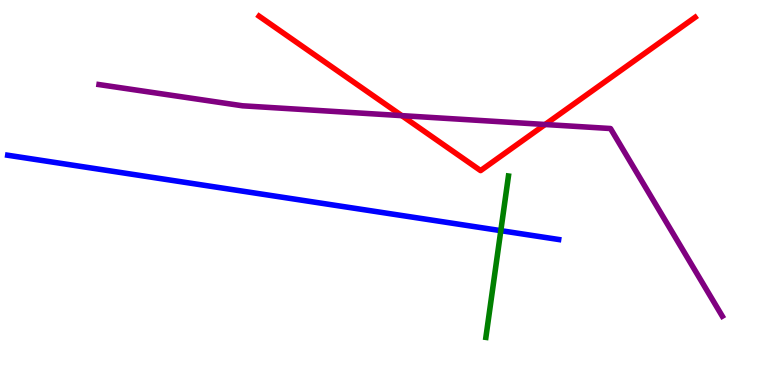[{'lines': ['blue', 'red'], 'intersections': []}, {'lines': ['green', 'red'], 'intersections': []}, {'lines': ['purple', 'red'], 'intersections': [{'x': 5.18, 'y': 7.0}, {'x': 7.03, 'y': 6.77}]}, {'lines': ['blue', 'green'], 'intersections': [{'x': 6.46, 'y': 4.01}]}, {'lines': ['blue', 'purple'], 'intersections': []}, {'lines': ['green', 'purple'], 'intersections': []}]